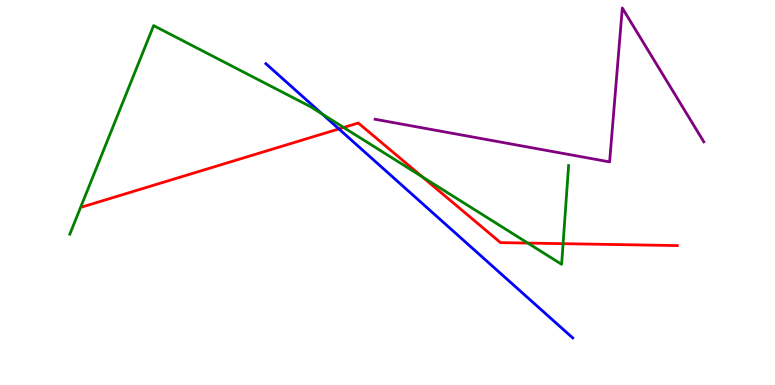[{'lines': ['blue', 'red'], 'intersections': [{'x': 4.37, 'y': 6.65}]}, {'lines': ['green', 'red'], 'intersections': [{'x': 4.43, 'y': 6.69}, {'x': 5.45, 'y': 5.41}, {'x': 6.81, 'y': 3.69}, {'x': 7.27, 'y': 3.67}]}, {'lines': ['purple', 'red'], 'intersections': []}, {'lines': ['blue', 'green'], 'intersections': [{'x': 4.16, 'y': 7.04}]}, {'lines': ['blue', 'purple'], 'intersections': []}, {'lines': ['green', 'purple'], 'intersections': []}]